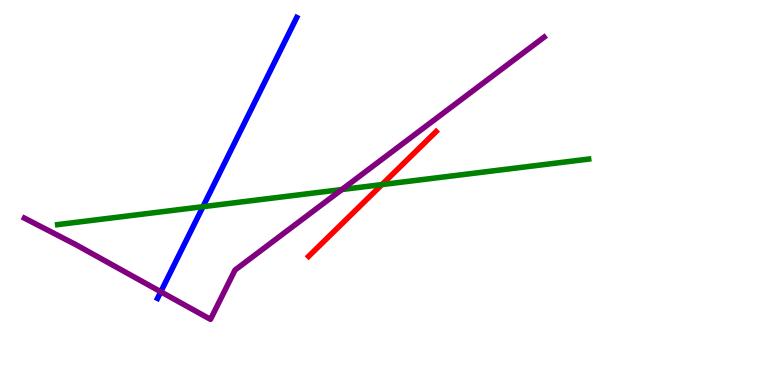[{'lines': ['blue', 'red'], 'intersections': []}, {'lines': ['green', 'red'], 'intersections': [{'x': 4.93, 'y': 5.21}]}, {'lines': ['purple', 'red'], 'intersections': []}, {'lines': ['blue', 'green'], 'intersections': [{'x': 2.62, 'y': 4.63}]}, {'lines': ['blue', 'purple'], 'intersections': [{'x': 2.07, 'y': 2.42}]}, {'lines': ['green', 'purple'], 'intersections': [{'x': 4.41, 'y': 5.08}]}]